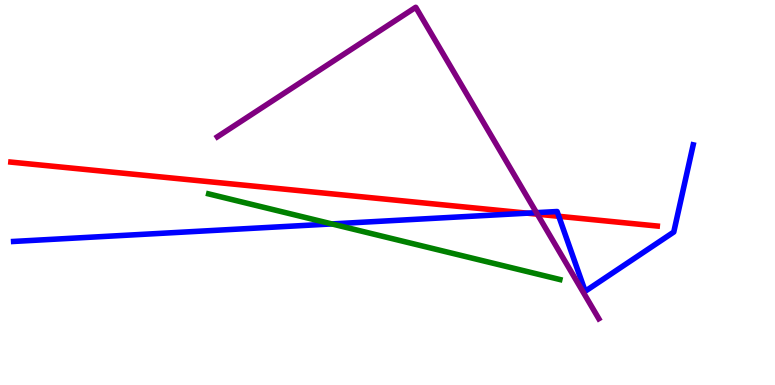[{'lines': ['blue', 'red'], 'intersections': [{'x': 6.8, 'y': 4.46}, {'x': 7.21, 'y': 4.38}]}, {'lines': ['green', 'red'], 'intersections': []}, {'lines': ['purple', 'red'], 'intersections': [{'x': 6.93, 'y': 4.44}]}, {'lines': ['blue', 'green'], 'intersections': [{'x': 4.28, 'y': 4.18}]}, {'lines': ['blue', 'purple'], 'intersections': [{'x': 6.92, 'y': 4.48}]}, {'lines': ['green', 'purple'], 'intersections': []}]